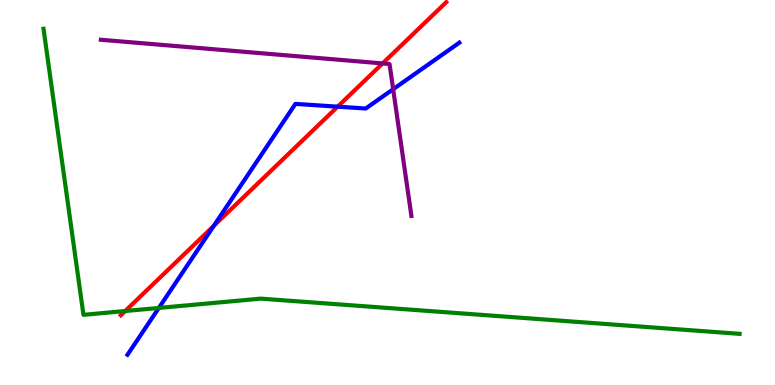[{'lines': ['blue', 'red'], 'intersections': [{'x': 2.76, 'y': 4.14}, {'x': 4.36, 'y': 7.23}]}, {'lines': ['green', 'red'], 'intersections': [{'x': 1.62, 'y': 1.92}]}, {'lines': ['purple', 'red'], 'intersections': [{'x': 4.94, 'y': 8.35}]}, {'lines': ['blue', 'green'], 'intersections': [{'x': 2.05, 'y': 2.0}]}, {'lines': ['blue', 'purple'], 'intersections': [{'x': 5.07, 'y': 7.68}]}, {'lines': ['green', 'purple'], 'intersections': []}]